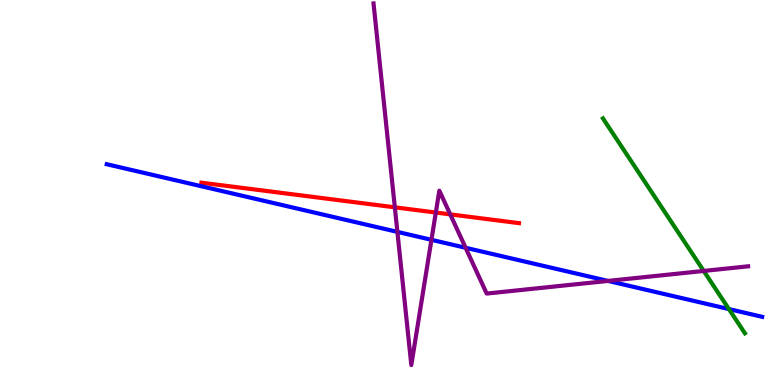[{'lines': ['blue', 'red'], 'intersections': []}, {'lines': ['green', 'red'], 'intersections': []}, {'lines': ['purple', 'red'], 'intersections': [{'x': 5.09, 'y': 4.61}, {'x': 5.62, 'y': 4.48}, {'x': 5.81, 'y': 4.43}]}, {'lines': ['blue', 'green'], 'intersections': [{'x': 9.41, 'y': 1.97}]}, {'lines': ['blue', 'purple'], 'intersections': [{'x': 5.13, 'y': 3.98}, {'x': 5.57, 'y': 3.77}, {'x': 6.01, 'y': 3.56}, {'x': 7.85, 'y': 2.7}]}, {'lines': ['green', 'purple'], 'intersections': [{'x': 9.08, 'y': 2.96}]}]